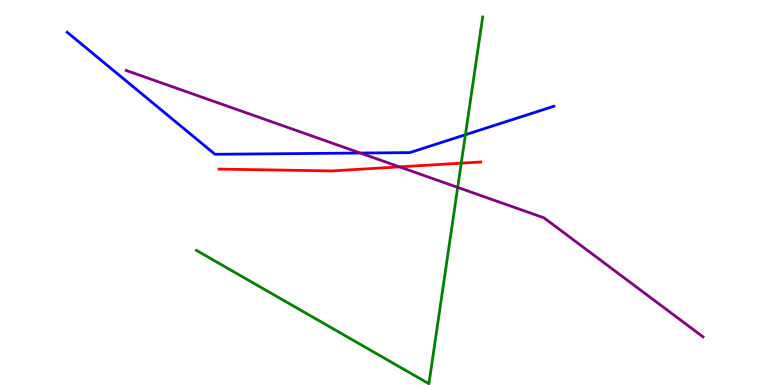[{'lines': ['blue', 'red'], 'intersections': []}, {'lines': ['green', 'red'], 'intersections': [{'x': 5.95, 'y': 5.76}]}, {'lines': ['purple', 'red'], 'intersections': [{'x': 5.15, 'y': 5.67}]}, {'lines': ['blue', 'green'], 'intersections': [{'x': 6.01, 'y': 6.5}]}, {'lines': ['blue', 'purple'], 'intersections': [{'x': 4.65, 'y': 6.02}]}, {'lines': ['green', 'purple'], 'intersections': [{'x': 5.91, 'y': 5.13}]}]